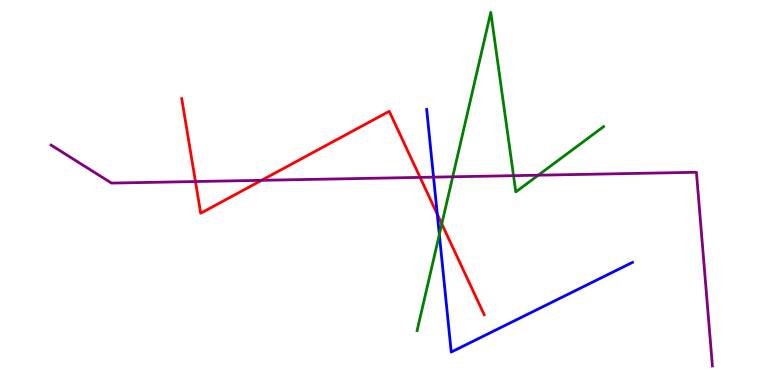[{'lines': ['blue', 'red'], 'intersections': [{'x': 5.64, 'y': 4.44}]}, {'lines': ['green', 'red'], 'intersections': [{'x': 5.7, 'y': 4.18}]}, {'lines': ['purple', 'red'], 'intersections': [{'x': 2.52, 'y': 5.28}, {'x': 3.38, 'y': 5.32}, {'x': 5.42, 'y': 5.39}]}, {'lines': ['blue', 'green'], 'intersections': [{'x': 5.67, 'y': 3.91}]}, {'lines': ['blue', 'purple'], 'intersections': [{'x': 5.59, 'y': 5.4}]}, {'lines': ['green', 'purple'], 'intersections': [{'x': 5.84, 'y': 5.41}, {'x': 6.63, 'y': 5.44}, {'x': 6.95, 'y': 5.45}]}]